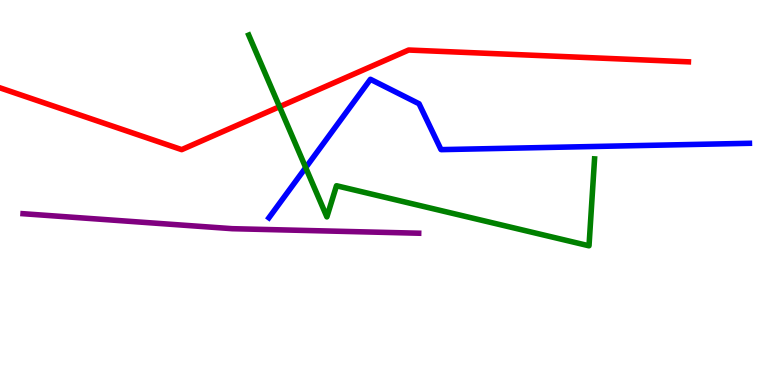[{'lines': ['blue', 'red'], 'intersections': []}, {'lines': ['green', 'red'], 'intersections': [{'x': 3.61, 'y': 7.23}]}, {'lines': ['purple', 'red'], 'intersections': []}, {'lines': ['blue', 'green'], 'intersections': [{'x': 3.94, 'y': 5.65}]}, {'lines': ['blue', 'purple'], 'intersections': []}, {'lines': ['green', 'purple'], 'intersections': []}]